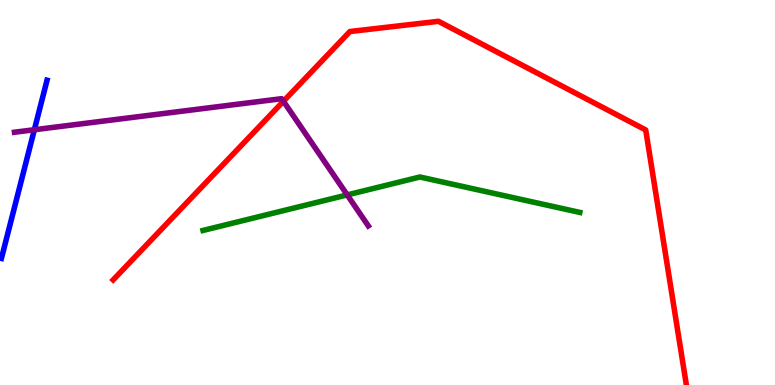[{'lines': ['blue', 'red'], 'intersections': []}, {'lines': ['green', 'red'], 'intersections': []}, {'lines': ['purple', 'red'], 'intersections': [{'x': 3.66, 'y': 7.37}]}, {'lines': ['blue', 'green'], 'intersections': []}, {'lines': ['blue', 'purple'], 'intersections': [{'x': 0.443, 'y': 6.63}]}, {'lines': ['green', 'purple'], 'intersections': [{'x': 4.48, 'y': 4.94}]}]